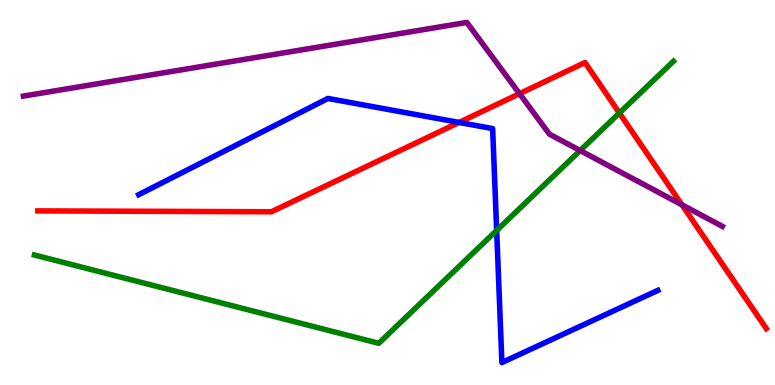[{'lines': ['blue', 'red'], 'intersections': [{'x': 5.92, 'y': 6.82}]}, {'lines': ['green', 'red'], 'intersections': [{'x': 7.99, 'y': 7.06}]}, {'lines': ['purple', 'red'], 'intersections': [{'x': 6.7, 'y': 7.57}, {'x': 8.8, 'y': 4.68}]}, {'lines': ['blue', 'green'], 'intersections': [{'x': 6.41, 'y': 4.01}]}, {'lines': ['blue', 'purple'], 'intersections': []}, {'lines': ['green', 'purple'], 'intersections': [{'x': 7.49, 'y': 6.09}]}]